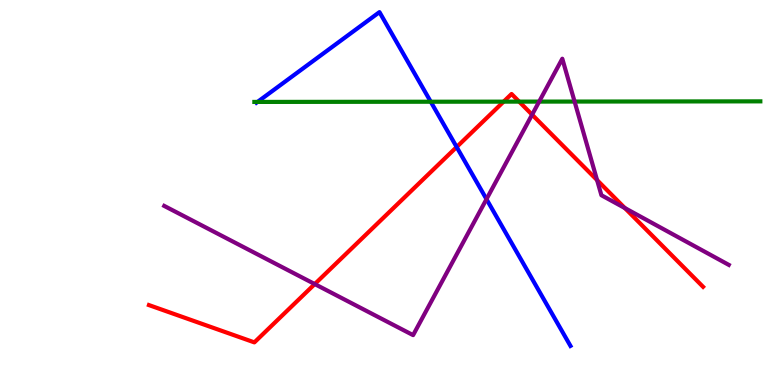[{'lines': ['blue', 'red'], 'intersections': [{'x': 5.89, 'y': 6.18}]}, {'lines': ['green', 'red'], 'intersections': [{'x': 6.5, 'y': 7.36}, {'x': 6.7, 'y': 7.36}]}, {'lines': ['purple', 'red'], 'intersections': [{'x': 4.06, 'y': 2.62}, {'x': 6.87, 'y': 7.02}, {'x': 7.7, 'y': 5.32}, {'x': 8.06, 'y': 4.6}]}, {'lines': ['blue', 'green'], 'intersections': [{'x': 3.32, 'y': 7.35}, {'x': 5.56, 'y': 7.36}]}, {'lines': ['blue', 'purple'], 'intersections': [{'x': 6.28, 'y': 4.83}]}, {'lines': ['green', 'purple'], 'intersections': [{'x': 6.96, 'y': 7.36}, {'x': 7.41, 'y': 7.36}]}]